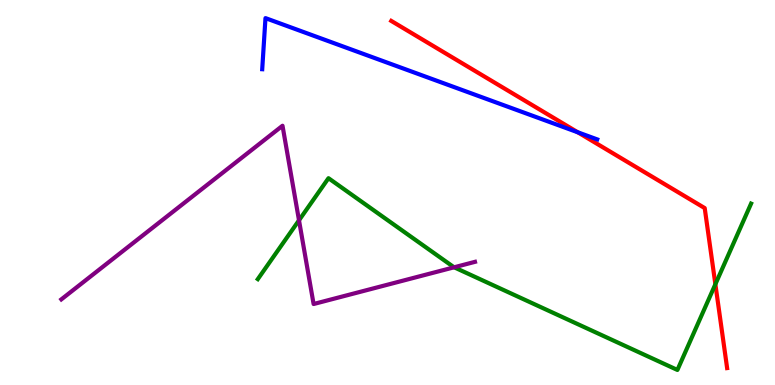[{'lines': ['blue', 'red'], 'intersections': [{'x': 7.46, 'y': 6.56}]}, {'lines': ['green', 'red'], 'intersections': [{'x': 9.23, 'y': 2.62}]}, {'lines': ['purple', 'red'], 'intersections': []}, {'lines': ['blue', 'green'], 'intersections': []}, {'lines': ['blue', 'purple'], 'intersections': []}, {'lines': ['green', 'purple'], 'intersections': [{'x': 3.86, 'y': 4.28}, {'x': 5.86, 'y': 3.06}]}]